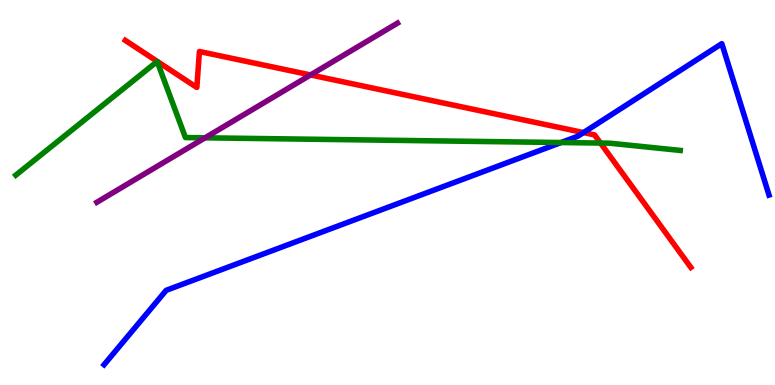[{'lines': ['blue', 'red'], 'intersections': [{'x': 7.53, 'y': 6.56}]}, {'lines': ['green', 'red'], 'intersections': [{'x': 7.75, 'y': 6.28}]}, {'lines': ['purple', 'red'], 'intersections': [{'x': 4.01, 'y': 8.05}]}, {'lines': ['blue', 'green'], 'intersections': [{'x': 7.24, 'y': 6.3}]}, {'lines': ['blue', 'purple'], 'intersections': []}, {'lines': ['green', 'purple'], 'intersections': [{'x': 2.65, 'y': 6.42}]}]